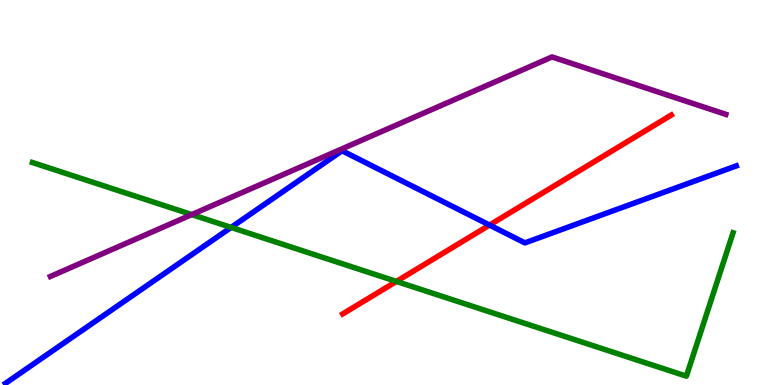[{'lines': ['blue', 'red'], 'intersections': [{'x': 6.32, 'y': 4.15}]}, {'lines': ['green', 'red'], 'intersections': [{'x': 5.12, 'y': 2.69}]}, {'lines': ['purple', 'red'], 'intersections': []}, {'lines': ['blue', 'green'], 'intersections': [{'x': 2.98, 'y': 4.09}]}, {'lines': ['blue', 'purple'], 'intersections': []}, {'lines': ['green', 'purple'], 'intersections': [{'x': 2.47, 'y': 4.43}]}]